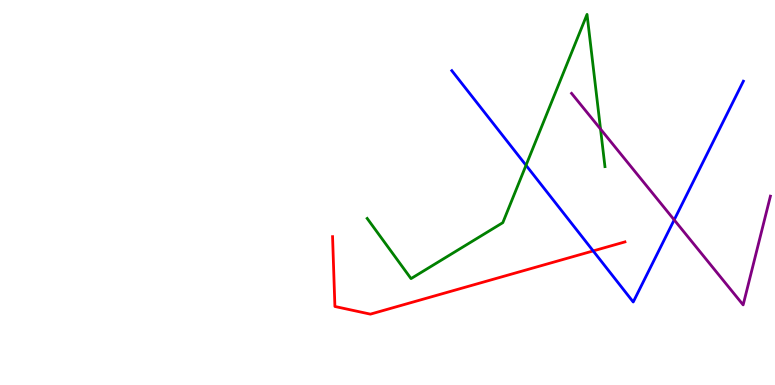[{'lines': ['blue', 'red'], 'intersections': [{'x': 7.65, 'y': 3.48}]}, {'lines': ['green', 'red'], 'intersections': []}, {'lines': ['purple', 'red'], 'intersections': []}, {'lines': ['blue', 'green'], 'intersections': [{'x': 6.79, 'y': 5.71}]}, {'lines': ['blue', 'purple'], 'intersections': [{'x': 8.7, 'y': 4.29}]}, {'lines': ['green', 'purple'], 'intersections': [{'x': 7.75, 'y': 6.65}]}]